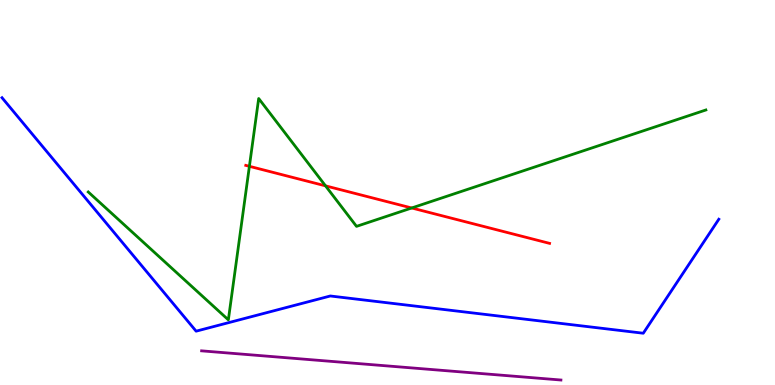[{'lines': ['blue', 'red'], 'intersections': []}, {'lines': ['green', 'red'], 'intersections': [{'x': 3.22, 'y': 5.68}, {'x': 4.2, 'y': 5.17}, {'x': 5.31, 'y': 4.6}]}, {'lines': ['purple', 'red'], 'intersections': []}, {'lines': ['blue', 'green'], 'intersections': []}, {'lines': ['blue', 'purple'], 'intersections': []}, {'lines': ['green', 'purple'], 'intersections': []}]